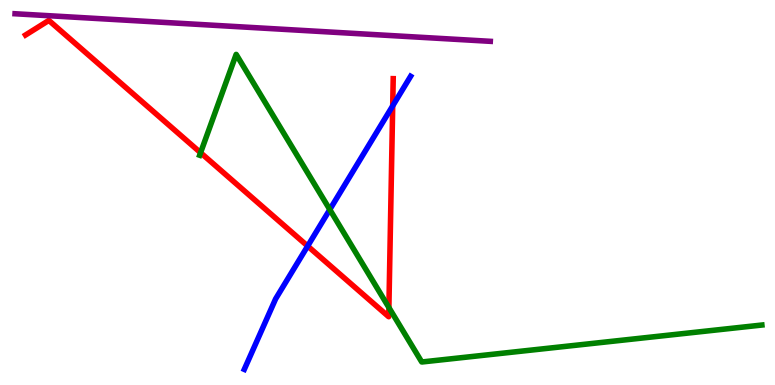[{'lines': ['blue', 'red'], 'intersections': [{'x': 3.97, 'y': 3.61}, {'x': 5.07, 'y': 7.25}]}, {'lines': ['green', 'red'], 'intersections': [{'x': 2.59, 'y': 6.03}, {'x': 5.02, 'y': 2.01}]}, {'lines': ['purple', 'red'], 'intersections': []}, {'lines': ['blue', 'green'], 'intersections': [{'x': 4.26, 'y': 4.56}]}, {'lines': ['blue', 'purple'], 'intersections': []}, {'lines': ['green', 'purple'], 'intersections': []}]